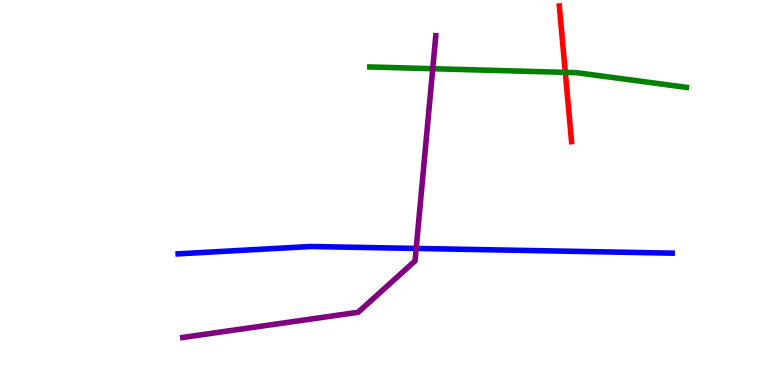[{'lines': ['blue', 'red'], 'intersections': []}, {'lines': ['green', 'red'], 'intersections': [{'x': 7.29, 'y': 8.12}]}, {'lines': ['purple', 'red'], 'intersections': []}, {'lines': ['blue', 'green'], 'intersections': []}, {'lines': ['blue', 'purple'], 'intersections': [{'x': 5.37, 'y': 3.55}]}, {'lines': ['green', 'purple'], 'intersections': [{'x': 5.58, 'y': 8.22}]}]